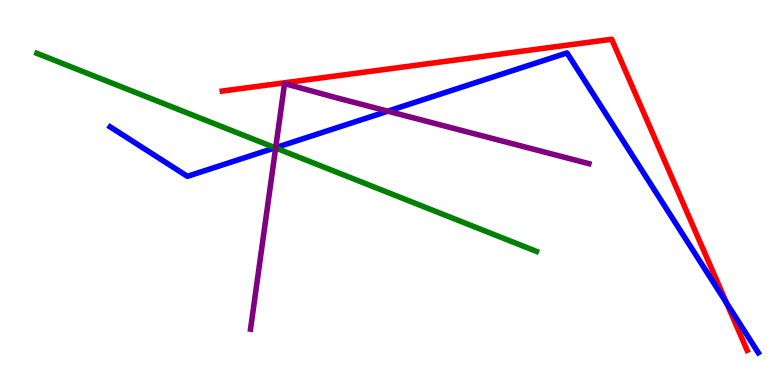[{'lines': ['blue', 'red'], 'intersections': [{'x': 9.37, 'y': 2.13}]}, {'lines': ['green', 'red'], 'intersections': []}, {'lines': ['purple', 'red'], 'intersections': []}, {'lines': ['blue', 'green'], 'intersections': [{'x': 3.55, 'y': 6.16}]}, {'lines': ['blue', 'purple'], 'intersections': [{'x': 3.56, 'y': 6.17}, {'x': 5.0, 'y': 7.11}]}, {'lines': ['green', 'purple'], 'intersections': [{'x': 3.56, 'y': 6.16}]}]